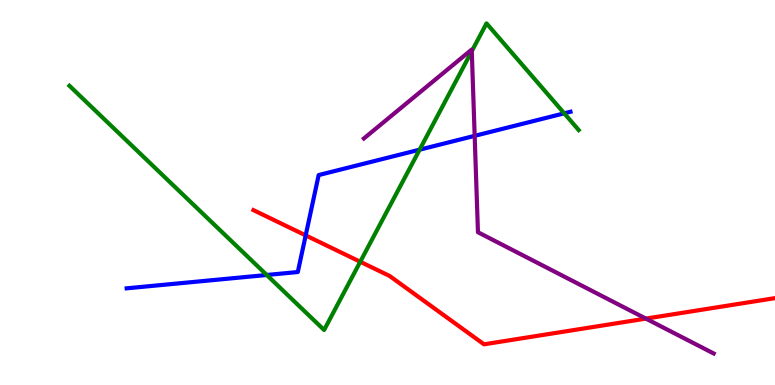[{'lines': ['blue', 'red'], 'intersections': [{'x': 3.94, 'y': 3.89}]}, {'lines': ['green', 'red'], 'intersections': [{'x': 4.65, 'y': 3.2}]}, {'lines': ['purple', 'red'], 'intersections': [{'x': 8.33, 'y': 1.72}]}, {'lines': ['blue', 'green'], 'intersections': [{'x': 3.44, 'y': 2.86}, {'x': 5.41, 'y': 6.11}, {'x': 7.28, 'y': 7.06}]}, {'lines': ['blue', 'purple'], 'intersections': [{'x': 6.12, 'y': 6.47}]}, {'lines': ['green', 'purple'], 'intersections': [{'x': 6.09, 'y': 8.67}]}]